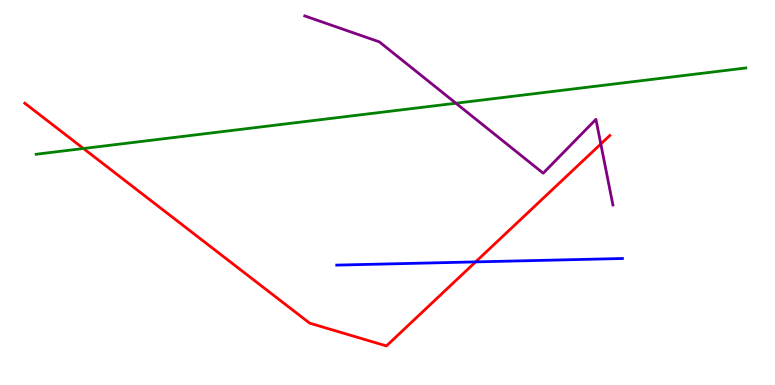[{'lines': ['blue', 'red'], 'intersections': [{'x': 6.14, 'y': 3.2}]}, {'lines': ['green', 'red'], 'intersections': [{'x': 1.08, 'y': 6.14}]}, {'lines': ['purple', 'red'], 'intersections': [{'x': 7.75, 'y': 6.26}]}, {'lines': ['blue', 'green'], 'intersections': []}, {'lines': ['blue', 'purple'], 'intersections': []}, {'lines': ['green', 'purple'], 'intersections': [{'x': 5.88, 'y': 7.32}]}]